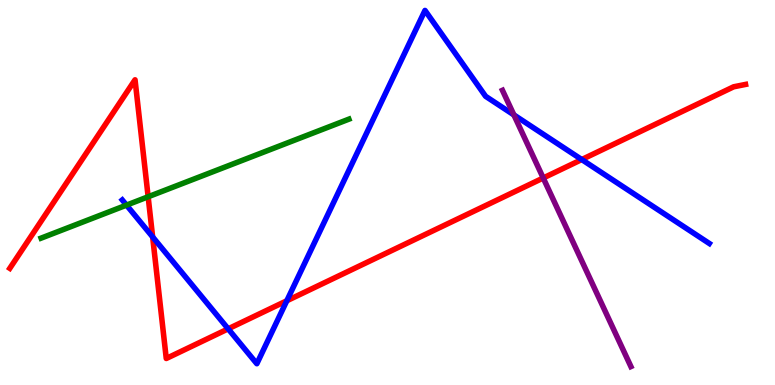[{'lines': ['blue', 'red'], 'intersections': [{'x': 1.97, 'y': 3.85}, {'x': 2.94, 'y': 1.46}, {'x': 3.7, 'y': 2.19}, {'x': 7.51, 'y': 5.86}]}, {'lines': ['green', 'red'], 'intersections': [{'x': 1.91, 'y': 4.89}]}, {'lines': ['purple', 'red'], 'intersections': [{'x': 7.01, 'y': 5.38}]}, {'lines': ['blue', 'green'], 'intersections': [{'x': 1.63, 'y': 4.67}]}, {'lines': ['blue', 'purple'], 'intersections': [{'x': 6.63, 'y': 7.02}]}, {'lines': ['green', 'purple'], 'intersections': []}]